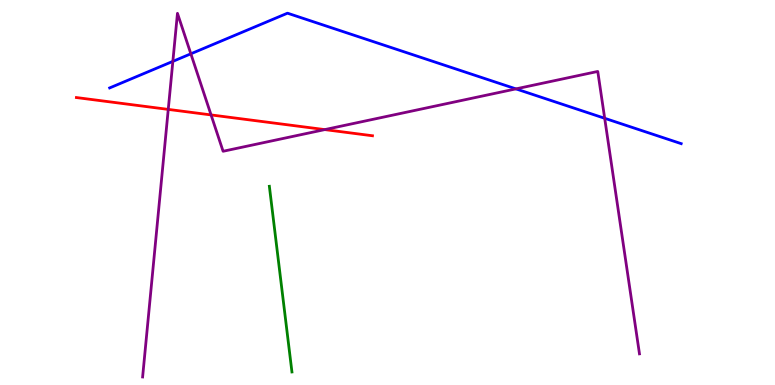[{'lines': ['blue', 'red'], 'intersections': []}, {'lines': ['green', 'red'], 'intersections': []}, {'lines': ['purple', 'red'], 'intersections': [{'x': 2.17, 'y': 7.16}, {'x': 2.72, 'y': 7.01}, {'x': 4.19, 'y': 6.63}]}, {'lines': ['blue', 'green'], 'intersections': []}, {'lines': ['blue', 'purple'], 'intersections': [{'x': 2.23, 'y': 8.41}, {'x': 2.46, 'y': 8.6}, {'x': 6.66, 'y': 7.69}, {'x': 7.8, 'y': 6.93}]}, {'lines': ['green', 'purple'], 'intersections': []}]